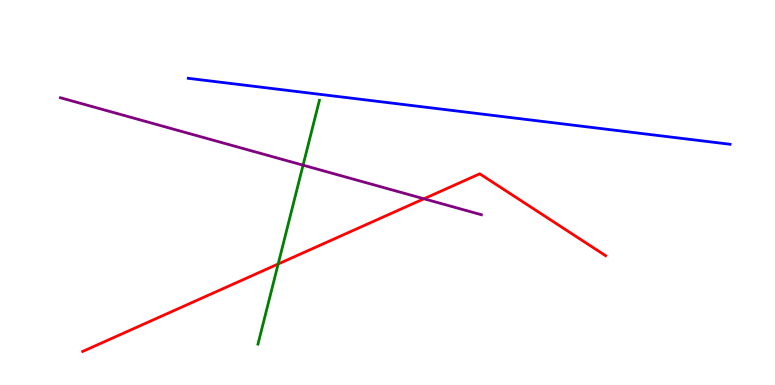[{'lines': ['blue', 'red'], 'intersections': []}, {'lines': ['green', 'red'], 'intersections': [{'x': 3.59, 'y': 3.14}]}, {'lines': ['purple', 'red'], 'intersections': [{'x': 5.47, 'y': 4.84}]}, {'lines': ['blue', 'green'], 'intersections': []}, {'lines': ['blue', 'purple'], 'intersections': []}, {'lines': ['green', 'purple'], 'intersections': [{'x': 3.91, 'y': 5.71}]}]